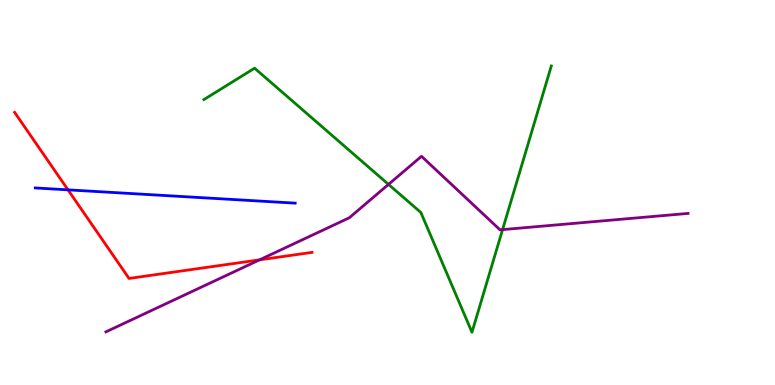[{'lines': ['blue', 'red'], 'intersections': [{'x': 0.878, 'y': 5.07}]}, {'lines': ['green', 'red'], 'intersections': []}, {'lines': ['purple', 'red'], 'intersections': [{'x': 3.35, 'y': 3.25}]}, {'lines': ['blue', 'green'], 'intersections': []}, {'lines': ['blue', 'purple'], 'intersections': []}, {'lines': ['green', 'purple'], 'intersections': [{'x': 5.01, 'y': 5.21}, {'x': 6.48, 'y': 4.04}]}]